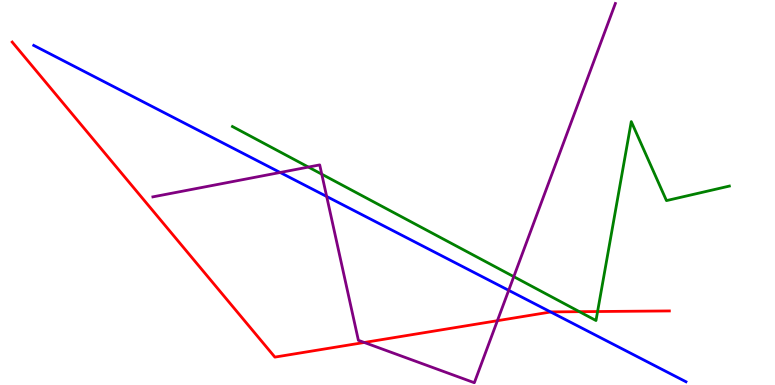[{'lines': ['blue', 'red'], 'intersections': [{'x': 7.11, 'y': 1.9}]}, {'lines': ['green', 'red'], 'intersections': [{'x': 7.48, 'y': 1.9}, {'x': 7.71, 'y': 1.91}]}, {'lines': ['purple', 'red'], 'intersections': [{'x': 4.7, 'y': 1.1}, {'x': 6.42, 'y': 1.67}]}, {'lines': ['blue', 'green'], 'intersections': []}, {'lines': ['blue', 'purple'], 'intersections': [{'x': 3.61, 'y': 5.52}, {'x': 4.22, 'y': 4.9}, {'x': 6.56, 'y': 2.46}]}, {'lines': ['green', 'purple'], 'intersections': [{'x': 3.98, 'y': 5.66}, {'x': 4.15, 'y': 5.48}, {'x': 6.63, 'y': 2.81}]}]